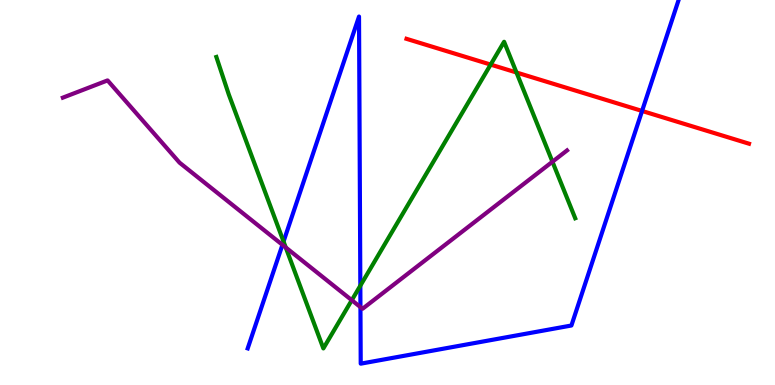[{'lines': ['blue', 'red'], 'intersections': [{'x': 8.28, 'y': 7.12}]}, {'lines': ['green', 'red'], 'intersections': [{'x': 6.33, 'y': 8.32}, {'x': 6.66, 'y': 8.12}]}, {'lines': ['purple', 'red'], 'intersections': []}, {'lines': ['blue', 'green'], 'intersections': [{'x': 3.66, 'y': 3.73}, {'x': 4.65, 'y': 2.58}]}, {'lines': ['blue', 'purple'], 'intersections': [{'x': 3.64, 'y': 3.64}, {'x': 4.65, 'y': 2.02}]}, {'lines': ['green', 'purple'], 'intersections': [{'x': 3.69, 'y': 3.57}, {'x': 4.54, 'y': 2.2}, {'x': 7.13, 'y': 5.8}]}]